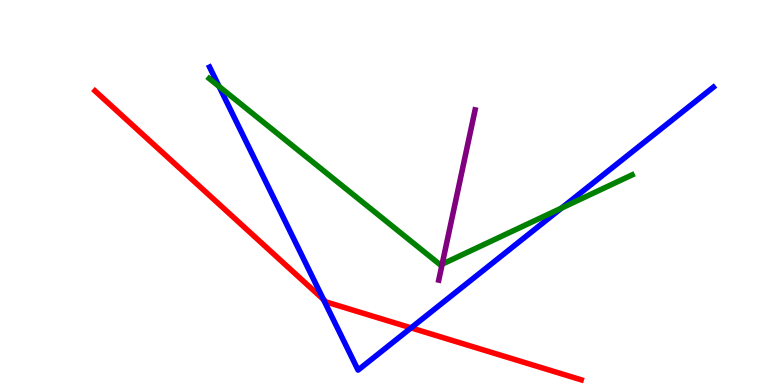[{'lines': ['blue', 'red'], 'intersections': [{'x': 4.17, 'y': 2.22}, {'x': 5.3, 'y': 1.48}]}, {'lines': ['green', 'red'], 'intersections': []}, {'lines': ['purple', 'red'], 'intersections': []}, {'lines': ['blue', 'green'], 'intersections': [{'x': 2.83, 'y': 7.75}, {'x': 7.25, 'y': 4.6}]}, {'lines': ['blue', 'purple'], 'intersections': []}, {'lines': ['green', 'purple'], 'intersections': [{'x': 5.71, 'y': 3.14}]}]